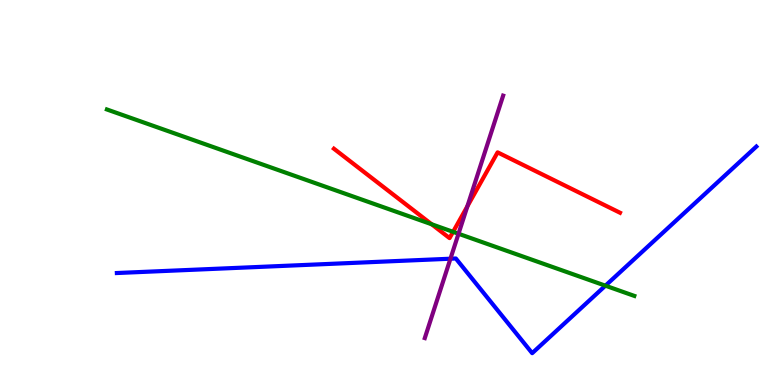[{'lines': ['blue', 'red'], 'intersections': []}, {'lines': ['green', 'red'], 'intersections': [{'x': 5.57, 'y': 4.17}, {'x': 5.85, 'y': 3.98}]}, {'lines': ['purple', 'red'], 'intersections': [{'x': 6.03, 'y': 4.64}]}, {'lines': ['blue', 'green'], 'intersections': [{'x': 7.81, 'y': 2.58}]}, {'lines': ['blue', 'purple'], 'intersections': [{'x': 5.81, 'y': 3.28}]}, {'lines': ['green', 'purple'], 'intersections': [{'x': 5.92, 'y': 3.93}]}]